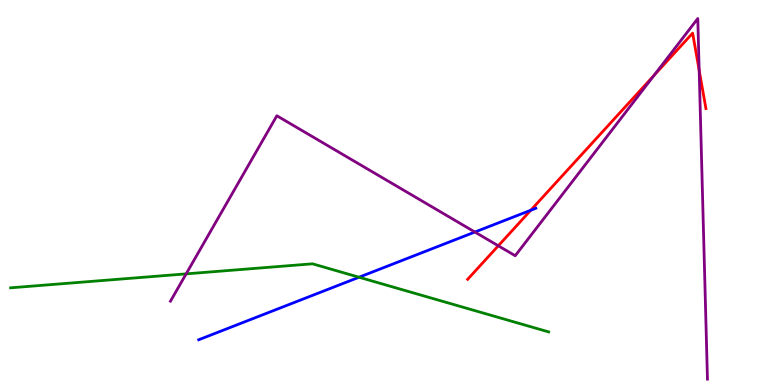[{'lines': ['blue', 'red'], 'intersections': [{'x': 6.85, 'y': 4.54}]}, {'lines': ['green', 'red'], 'intersections': []}, {'lines': ['purple', 'red'], 'intersections': [{'x': 6.43, 'y': 3.62}, {'x': 8.44, 'y': 8.04}, {'x': 9.02, 'y': 8.18}]}, {'lines': ['blue', 'green'], 'intersections': [{'x': 4.63, 'y': 2.8}]}, {'lines': ['blue', 'purple'], 'intersections': [{'x': 6.13, 'y': 3.97}]}, {'lines': ['green', 'purple'], 'intersections': [{'x': 2.4, 'y': 2.89}]}]